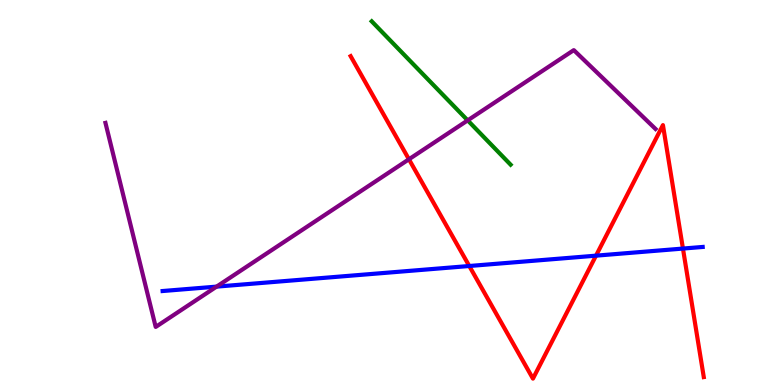[{'lines': ['blue', 'red'], 'intersections': [{'x': 6.06, 'y': 3.09}, {'x': 7.69, 'y': 3.36}, {'x': 8.81, 'y': 3.54}]}, {'lines': ['green', 'red'], 'intersections': []}, {'lines': ['purple', 'red'], 'intersections': [{'x': 5.28, 'y': 5.86}]}, {'lines': ['blue', 'green'], 'intersections': []}, {'lines': ['blue', 'purple'], 'intersections': [{'x': 2.79, 'y': 2.56}]}, {'lines': ['green', 'purple'], 'intersections': [{'x': 6.03, 'y': 6.87}]}]